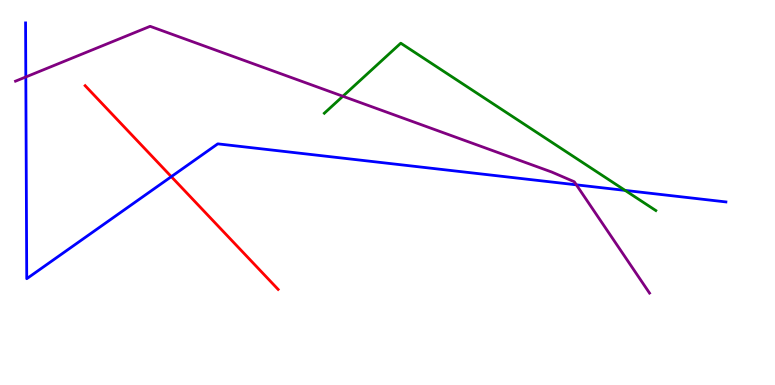[{'lines': ['blue', 'red'], 'intersections': [{'x': 2.21, 'y': 5.41}]}, {'lines': ['green', 'red'], 'intersections': []}, {'lines': ['purple', 'red'], 'intersections': []}, {'lines': ['blue', 'green'], 'intersections': [{'x': 8.07, 'y': 5.05}]}, {'lines': ['blue', 'purple'], 'intersections': [{'x': 0.333, 'y': 8.0}, {'x': 7.44, 'y': 5.2}]}, {'lines': ['green', 'purple'], 'intersections': [{'x': 4.42, 'y': 7.5}]}]